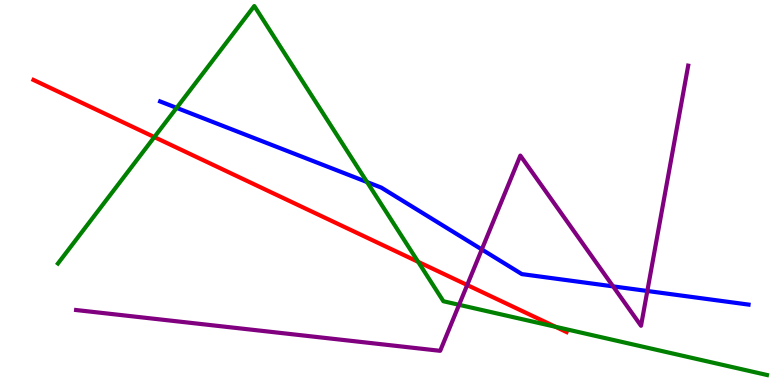[{'lines': ['blue', 'red'], 'intersections': []}, {'lines': ['green', 'red'], 'intersections': [{'x': 1.99, 'y': 6.44}, {'x': 5.4, 'y': 3.2}, {'x': 7.17, 'y': 1.51}]}, {'lines': ['purple', 'red'], 'intersections': [{'x': 6.03, 'y': 2.6}]}, {'lines': ['blue', 'green'], 'intersections': [{'x': 2.28, 'y': 7.2}, {'x': 4.74, 'y': 5.27}]}, {'lines': ['blue', 'purple'], 'intersections': [{'x': 6.22, 'y': 3.52}, {'x': 7.91, 'y': 2.56}, {'x': 8.35, 'y': 2.44}]}, {'lines': ['green', 'purple'], 'intersections': [{'x': 5.92, 'y': 2.08}]}]